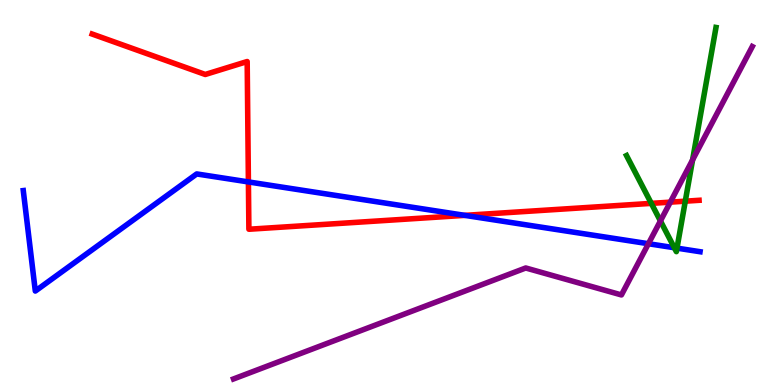[{'lines': ['blue', 'red'], 'intersections': [{'x': 3.21, 'y': 5.27}, {'x': 6.0, 'y': 4.41}]}, {'lines': ['green', 'red'], 'intersections': [{'x': 8.4, 'y': 4.72}, {'x': 8.84, 'y': 4.77}]}, {'lines': ['purple', 'red'], 'intersections': [{'x': 8.65, 'y': 4.75}]}, {'lines': ['blue', 'green'], 'intersections': [{'x': 8.7, 'y': 3.57}, {'x': 8.74, 'y': 3.55}]}, {'lines': ['blue', 'purple'], 'intersections': [{'x': 8.37, 'y': 3.67}]}, {'lines': ['green', 'purple'], 'intersections': [{'x': 8.52, 'y': 4.26}, {'x': 8.94, 'y': 5.85}]}]